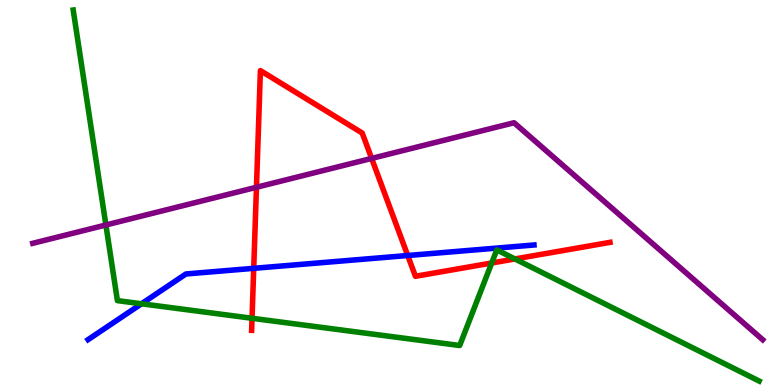[{'lines': ['blue', 'red'], 'intersections': [{'x': 3.27, 'y': 3.03}, {'x': 5.26, 'y': 3.36}]}, {'lines': ['green', 'red'], 'intersections': [{'x': 3.25, 'y': 1.73}, {'x': 6.34, 'y': 3.17}, {'x': 6.64, 'y': 3.27}]}, {'lines': ['purple', 'red'], 'intersections': [{'x': 3.31, 'y': 5.14}, {'x': 4.8, 'y': 5.89}]}, {'lines': ['blue', 'green'], 'intersections': [{'x': 1.83, 'y': 2.11}]}, {'lines': ['blue', 'purple'], 'intersections': []}, {'lines': ['green', 'purple'], 'intersections': [{'x': 1.37, 'y': 4.16}]}]